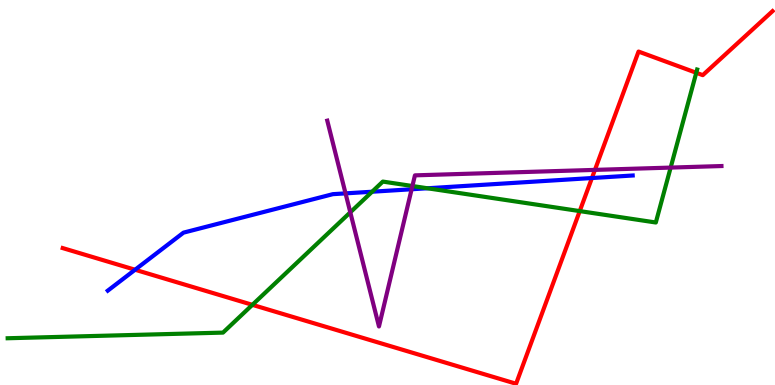[{'lines': ['blue', 'red'], 'intersections': [{'x': 1.74, 'y': 2.99}, {'x': 7.64, 'y': 5.38}]}, {'lines': ['green', 'red'], 'intersections': [{'x': 3.26, 'y': 2.08}, {'x': 7.48, 'y': 4.52}, {'x': 8.98, 'y': 8.11}]}, {'lines': ['purple', 'red'], 'intersections': [{'x': 7.68, 'y': 5.59}]}, {'lines': ['blue', 'green'], 'intersections': [{'x': 4.8, 'y': 5.02}, {'x': 5.52, 'y': 5.11}]}, {'lines': ['blue', 'purple'], 'intersections': [{'x': 4.46, 'y': 4.98}, {'x': 5.31, 'y': 5.08}]}, {'lines': ['green', 'purple'], 'intersections': [{'x': 4.52, 'y': 4.48}, {'x': 5.32, 'y': 5.17}, {'x': 8.65, 'y': 5.65}]}]